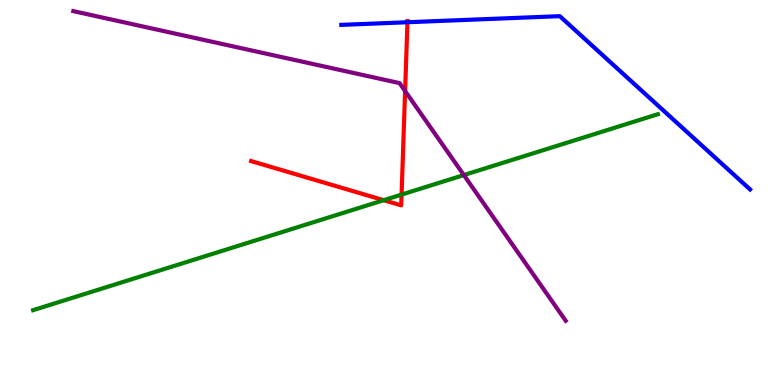[{'lines': ['blue', 'red'], 'intersections': [{'x': 5.26, 'y': 9.42}]}, {'lines': ['green', 'red'], 'intersections': [{'x': 4.95, 'y': 4.8}, {'x': 5.18, 'y': 4.95}]}, {'lines': ['purple', 'red'], 'intersections': [{'x': 5.23, 'y': 7.64}]}, {'lines': ['blue', 'green'], 'intersections': []}, {'lines': ['blue', 'purple'], 'intersections': []}, {'lines': ['green', 'purple'], 'intersections': [{'x': 5.99, 'y': 5.45}]}]